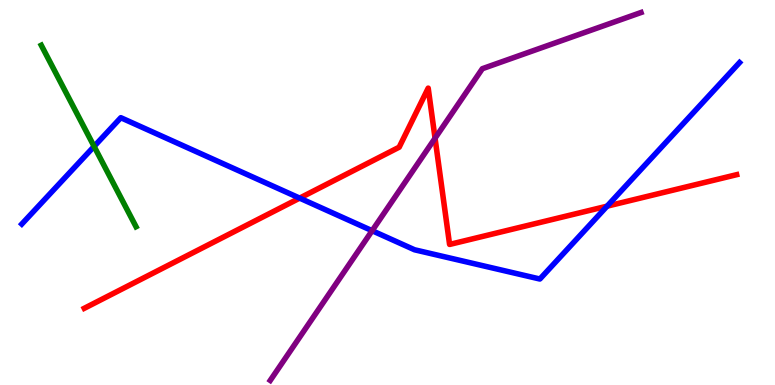[{'lines': ['blue', 'red'], 'intersections': [{'x': 3.87, 'y': 4.85}, {'x': 7.83, 'y': 4.64}]}, {'lines': ['green', 'red'], 'intersections': []}, {'lines': ['purple', 'red'], 'intersections': [{'x': 5.61, 'y': 6.41}]}, {'lines': ['blue', 'green'], 'intersections': [{'x': 1.21, 'y': 6.2}]}, {'lines': ['blue', 'purple'], 'intersections': [{'x': 4.8, 'y': 4.01}]}, {'lines': ['green', 'purple'], 'intersections': []}]